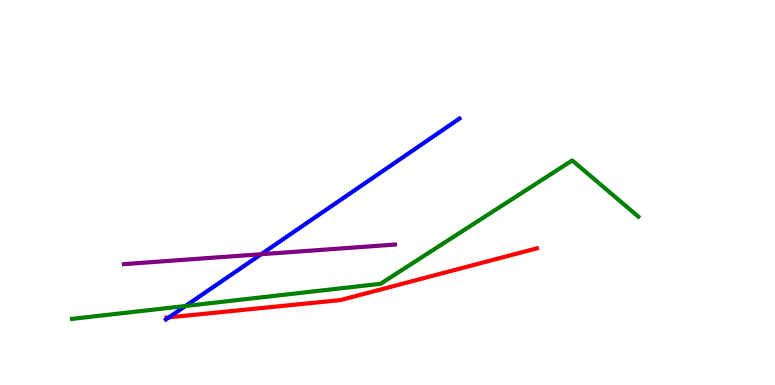[{'lines': ['blue', 'red'], 'intersections': [{'x': 2.18, 'y': 1.76}]}, {'lines': ['green', 'red'], 'intersections': []}, {'lines': ['purple', 'red'], 'intersections': []}, {'lines': ['blue', 'green'], 'intersections': [{'x': 2.39, 'y': 2.05}]}, {'lines': ['blue', 'purple'], 'intersections': [{'x': 3.37, 'y': 3.4}]}, {'lines': ['green', 'purple'], 'intersections': []}]